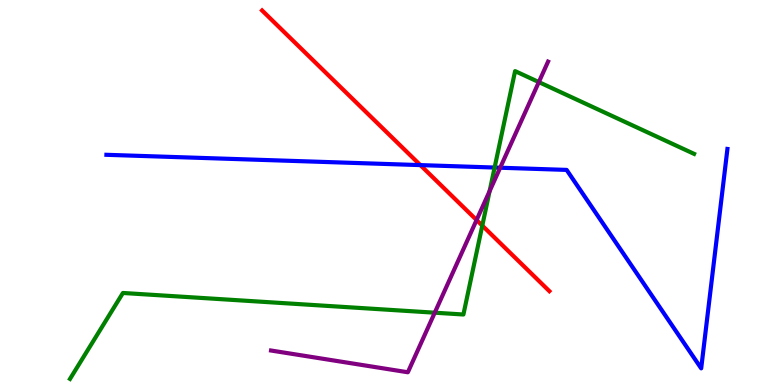[{'lines': ['blue', 'red'], 'intersections': [{'x': 5.42, 'y': 5.71}]}, {'lines': ['green', 'red'], 'intersections': [{'x': 6.22, 'y': 4.14}]}, {'lines': ['purple', 'red'], 'intersections': [{'x': 6.15, 'y': 4.29}]}, {'lines': ['blue', 'green'], 'intersections': [{'x': 6.38, 'y': 5.65}]}, {'lines': ['blue', 'purple'], 'intersections': [{'x': 6.45, 'y': 5.64}]}, {'lines': ['green', 'purple'], 'intersections': [{'x': 5.61, 'y': 1.88}, {'x': 6.32, 'y': 5.04}, {'x': 6.95, 'y': 7.87}]}]